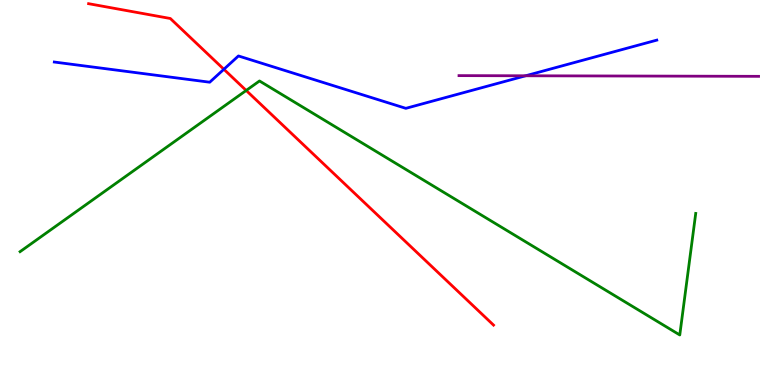[{'lines': ['blue', 'red'], 'intersections': [{'x': 2.89, 'y': 8.2}]}, {'lines': ['green', 'red'], 'intersections': [{'x': 3.18, 'y': 7.65}]}, {'lines': ['purple', 'red'], 'intersections': []}, {'lines': ['blue', 'green'], 'intersections': []}, {'lines': ['blue', 'purple'], 'intersections': [{'x': 6.78, 'y': 8.03}]}, {'lines': ['green', 'purple'], 'intersections': []}]